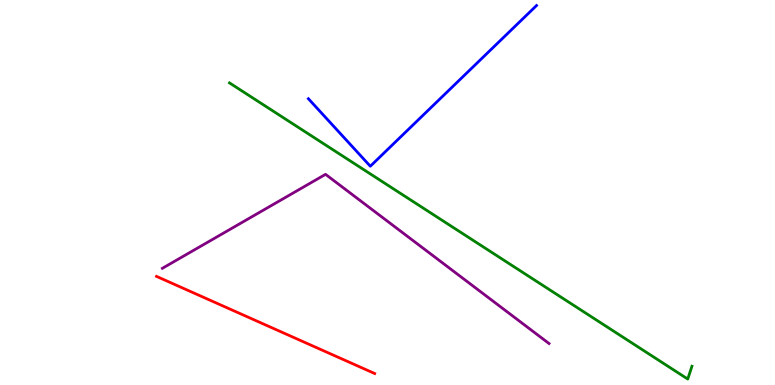[{'lines': ['blue', 'red'], 'intersections': []}, {'lines': ['green', 'red'], 'intersections': []}, {'lines': ['purple', 'red'], 'intersections': []}, {'lines': ['blue', 'green'], 'intersections': []}, {'lines': ['blue', 'purple'], 'intersections': []}, {'lines': ['green', 'purple'], 'intersections': []}]